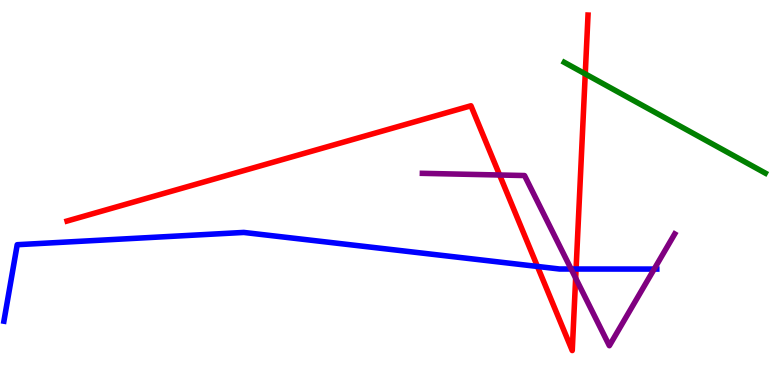[{'lines': ['blue', 'red'], 'intersections': [{'x': 6.93, 'y': 3.08}, {'x': 7.43, 'y': 3.01}]}, {'lines': ['green', 'red'], 'intersections': [{'x': 7.55, 'y': 8.08}]}, {'lines': ['purple', 'red'], 'intersections': [{'x': 6.45, 'y': 5.45}, {'x': 7.43, 'y': 2.78}]}, {'lines': ['blue', 'green'], 'intersections': []}, {'lines': ['blue', 'purple'], 'intersections': [{'x': 7.37, 'y': 3.01}, {'x': 8.44, 'y': 3.01}]}, {'lines': ['green', 'purple'], 'intersections': []}]